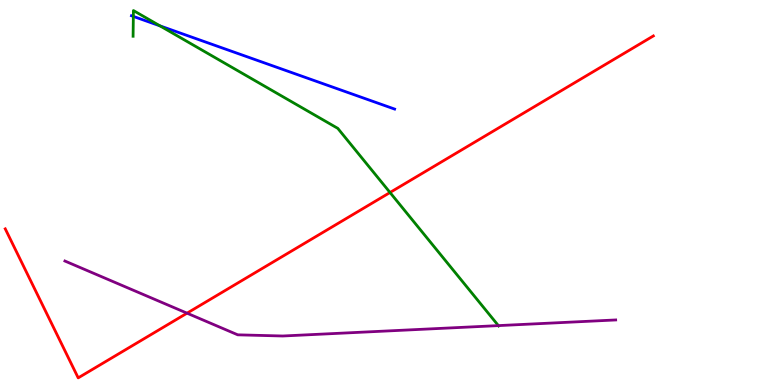[{'lines': ['blue', 'red'], 'intersections': []}, {'lines': ['green', 'red'], 'intersections': [{'x': 5.03, 'y': 5.0}]}, {'lines': ['purple', 'red'], 'intersections': [{'x': 2.41, 'y': 1.87}]}, {'lines': ['blue', 'green'], 'intersections': [{'x': 1.72, 'y': 9.57}, {'x': 2.06, 'y': 9.33}]}, {'lines': ['blue', 'purple'], 'intersections': []}, {'lines': ['green', 'purple'], 'intersections': [{'x': 6.43, 'y': 1.54}]}]